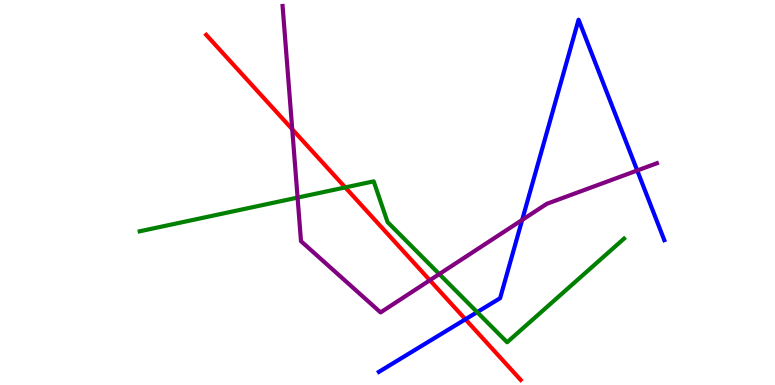[{'lines': ['blue', 'red'], 'intersections': [{'x': 6.01, 'y': 1.71}]}, {'lines': ['green', 'red'], 'intersections': [{'x': 4.45, 'y': 5.13}]}, {'lines': ['purple', 'red'], 'intersections': [{'x': 3.77, 'y': 6.64}, {'x': 5.55, 'y': 2.72}]}, {'lines': ['blue', 'green'], 'intersections': [{'x': 6.16, 'y': 1.89}]}, {'lines': ['blue', 'purple'], 'intersections': [{'x': 6.74, 'y': 4.29}, {'x': 8.22, 'y': 5.57}]}, {'lines': ['green', 'purple'], 'intersections': [{'x': 3.84, 'y': 4.87}, {'x': 5.67, 'y': 2.88}]}]